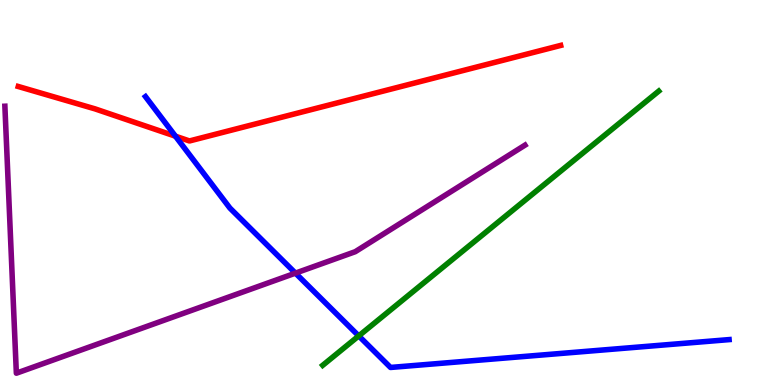[{'lines': ['blue', 'red'], 'intersections': [{'x': 2.26, 'y': 6.46}]}, {'lines': ['green', 'red'], 'intersections': []}, {'lines': ['purple', 'red'], 'intersections': []}, {'lines': ['blue', 'green'], 'intersections': [{'x': 4.63, 'y': 1.28}]}, {'lines': ['blue', 'purple'], 'intersections': [{'x': 3.81, 'y': 2.91}]}, {'lines': ['green', 'purple'], 'intersections': []}]